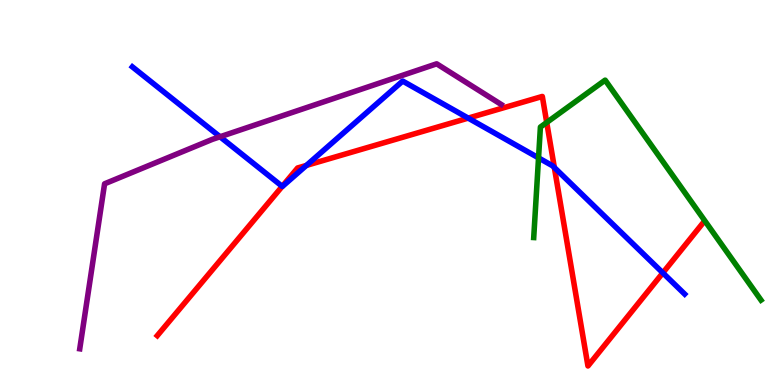[{'lines': ['blue', 'red'], 'intersections': [{'x': 3.64, 'y': 5.16}, {'x': 3.95, 'y': 5.7}, {'x': 6.04, 'y': 6.93}, {'x': 7.15, 'y': 5.65}, {'x': 8.55, 'y': 2.91}]}, {'lines': ['green', 'red'], 'intersections': [{'x': 7.05, 'y': 6.82}]}, {'lines': ['purple', 'red'], 'intersections': []}, {'lines': ['blue', 'green'], 'intersections': [{'x': 6.95, 'y': 5.9}]}, {'lines': ['blue', 'purple'], 'intersections': [{'x': 2.84, 'y': 6.45}]}, {'lines': ['green', 'purple'], 'intersections': []}]